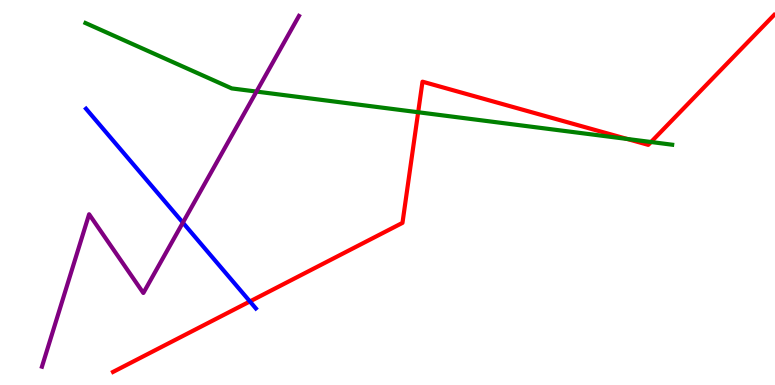[{'lines': ['blue', 'red'], 'intersections': [{'x': 3.22, 'y': 2.17}]}, {'lines': ['green', 'red'], 'intersections': [{'x': 5.4, 'y': 7.08}, {'x': 8.09, 'y': 6.39}, {'x': 8.4, 'y': 6.31}]}, {'lines': ['purple', 'red'], 'intersections': []}, {'lines': ['blue', 'green'], 'intersections': []}, {'lines': ['blue', 'purple'], 'intersections': [{'x': 2.36, 'y': 4.22}]}, {'lines': ['green', 'purple'], 'intersections': [{'x': 3.31, 'y': 7.62}]}]